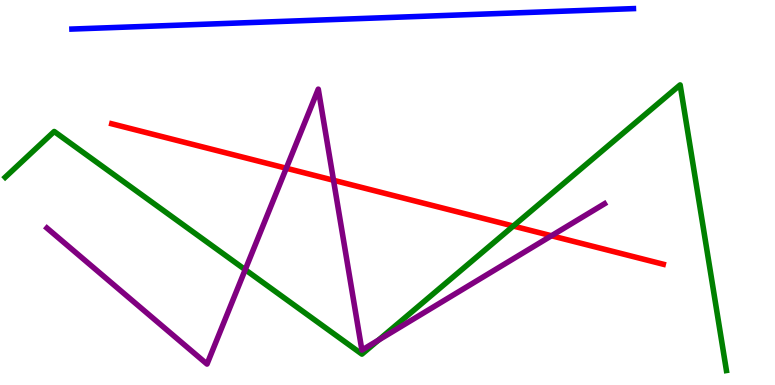[{'lines': ['blue', 'red'], 'intersections': []}, {'lines': ['green', 'red'], 'intersections': [{'x': 6.62, 'y': 4.13}]}, {'lines': ['purple', 'red'], 'intersections': [{'x': 3.69, 'y': 5.63}, {'x': 4.3, 'y': 5.32}, {'x': 7.12, 'y': 3.88}]}, {'lines': ['blue', 'green'], 'intersections': []}, {'lines': ['blue', 'purple'], 'intersections': []}, {'lines': ['green', 'purple'], 'intersections': [{'x': 3.16, 'y': 3.0}, {'x': 4.88, 'y': 1.17}]}]